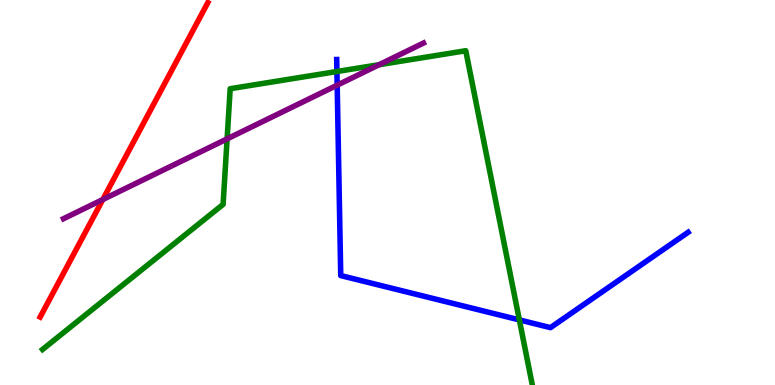[{'lines': ['blue', 'red'], 'intersections': []}, {'lines': ['green', 'red'], 'intersections': []}, {'lines': ['purple', 'red'], 'intersections': [{'x': 1.33, 'y': 4.82}]}, {'lines': ['blue', 'green'], 'intersections': [{'x': 4.35, 'y': 8.14}, {'x': 6.7, 'y': 1.69}]}, {'lines': ['blue', 'purple'], 'intersections': [{'x': 4.35, 'y': 7.79}]}, {'lines': ['green', 'purple'], 'intersections': [{'x': 2.93, 'y': 6.39}, {'x': 4.89, 'y': 8.32}]}]